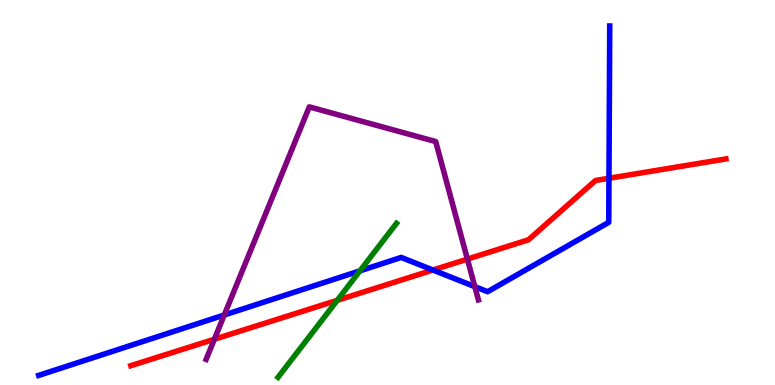[{'lines': ['blue', 'red'], 'intersections': [{'x': 5.59, 'y': 2.99}, {'x': 7.86, 'y': 5.37}]}, {'lines': ['green', 'red'], 'intersections': [{'x': 4.35, 'y': 2.2}]}, {'lines': ['purple', 'red'], 'intersections': [{'x': 2.77, 'y': 1.19}, {'x': 6.03, 'y': 3.27}]}, {'lines': ['blue', 'green'], 'intersections': [{'x': 4.64, 'y': 2.96}]}, {'lines': ['blue', 'purple'], 'intersections': [{'x': 2.89, 'y': 1.82}, {'x': 6.13, 'y': 2.55}]}, {'lines': ['green', 'purple'], 'intersections': []}]